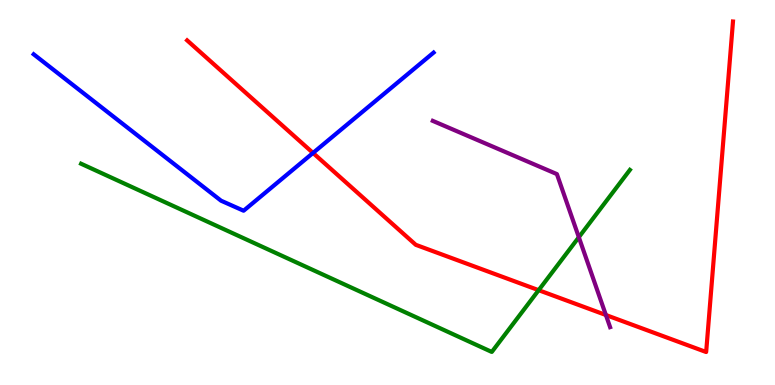[{'lines': ['blue', 'red'], 'intersections': [{'x': 4.04, 'y': 6.03}]}, {'lines': ['green', 'red'], 'intersections': [{'x': 6.95, 'y': 2.46}]}, {'lines': ['purple', 'red'], 'intersections': [{'x': 7.82, 'y': 1.82}]}, {'lines': ['blue', 'green'], 'intersections': []}, {'lines': ['blue', 'purple'], 'intersections': []}, {'lines': ['green', 'purple'], 'intersections': [{'x': 7.47, 'y': 3.84}]}]